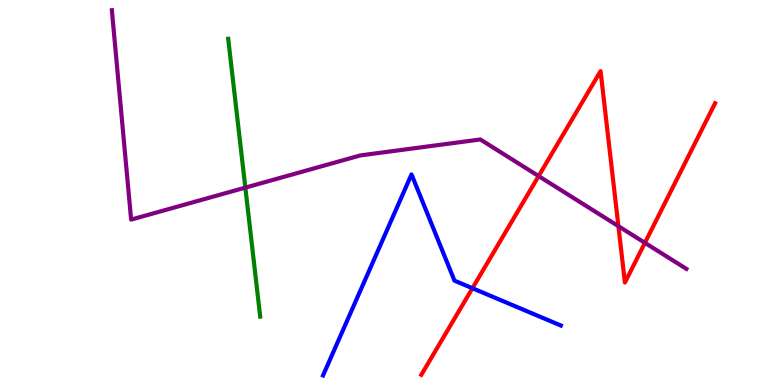[{'lines': ['blue', 'red'], 'intersections': [{'x': 6.1, 'y': 2.51}]}, {'lines': ['green', 'red'], 'intersections': []}, {'lines': ['purple', 'red'], 'intersections': [{'x': 6.95, 'y': 5.43}, {'x': 7.98, 'y': 4.12}, {'x': 8.32, 'y': 3.69}]}, {'lines': ['blue', 'green'], 'intersections': []}, {'lines': ['blue', 'purple'], 'intersections': []}, {'lines': ['green', 'purple'], 'intersections': [{'x': 3.17, 'y': 5.13}]}]